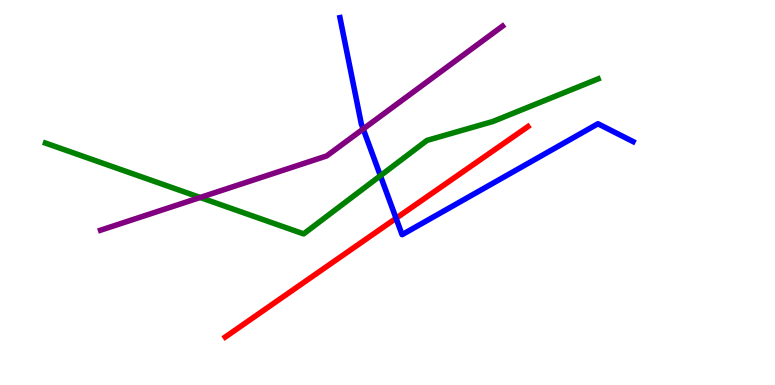[{'lines': ['blue', 'red'], 'intersections': [{'x': 5.11, 'y': 4.33}]}, {'lines': ['green', 'red'], 'intersections': []}, {'lines': ['purple', 'red'], 'intersections': []}, {'lines': ['blue', 'green'], 'intersections': [{'x': 4.91, 'y': 5.44}]}, {'lines': ['blue', 'purple'], 'intersections': [{'x': 4.69, 'y': 6.65}]}, {'lines': ['green', 'purple'], 'intersections': [{'x': 2.58, 'y': 4.87}]}]